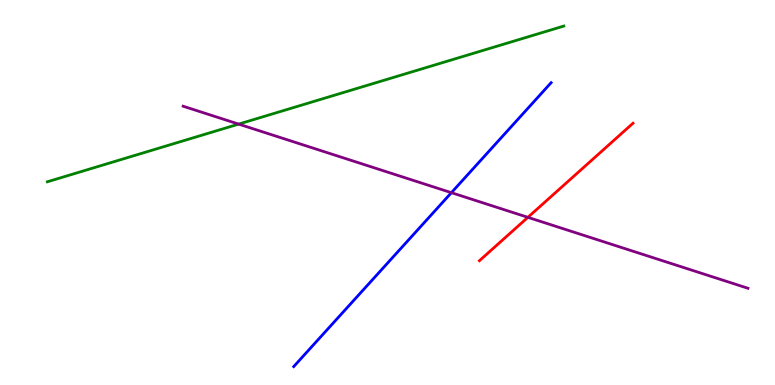[{'lines': ['blue', 'red'], 'intersections': []}, {'lines': ['green', 'red'], 'intersections': []}, {'lines': ['purple', 'red'], 'intersections': [{'x': 6.81, 'y': 4.36}]}, {'lines': ['blue', 'green'], 'intersections': []}, {'lines': ['blue', 'purple'], 'intersections': [{'x': 5.82, 'y': 5.0}]}, {'lines': ['green', 'purple'], 'intersections': [{'x': 3.08, 'y': 6.78}]}]